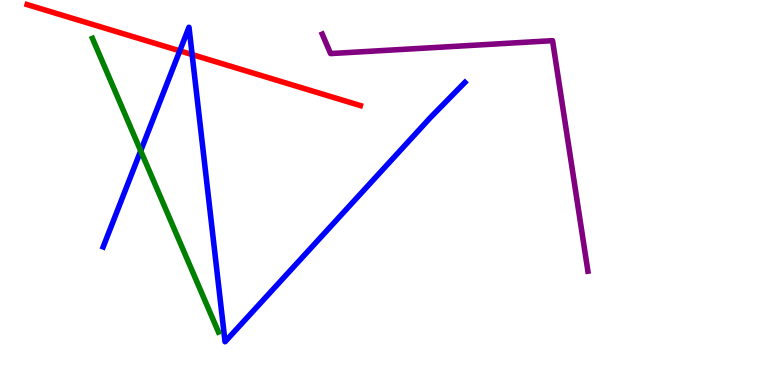[{'lines': ['blue', 'red'], 'intersections': [{'x': 2.32, 'y': 8.68}, {'x': 2.48, 'y': 8.58}]}, {'lines': ['green', 'red'], 'intersections': []}, {'lines': ['purple', 'red'], 'intersections': []}, {'lines': ['blue', 'green'], 'intersections': [{'x': 1.82, 'y': 6.08}]}, {'lines': ['blue', 'purple'], 'intersections': []}, {'lines': ['green', 'purple'], 'intersections': []}]